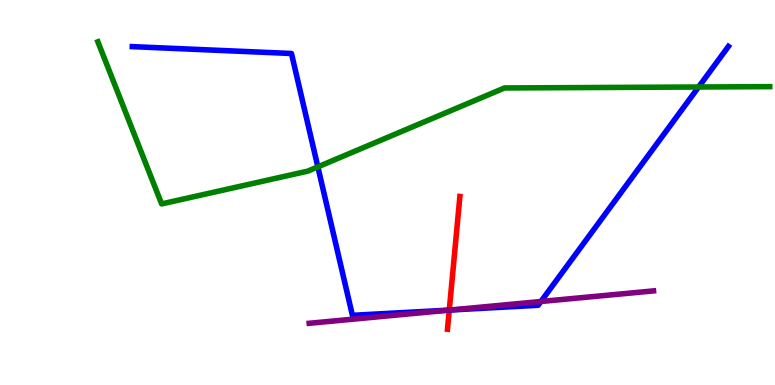[{'lines': ['blue', 'red'], 'intersections': [{'x': 5.8, 'y': 1.95}]}, {'lines': ['green', 'red'], 'intersections': []}, {'lines': ['purple', 'red'], 'intersections': [{'x': 5.8, 'y': 1.95}]}, {'lines': ['blue', 'green'], 'intersections': [{'x': 4.1, 'y': 5.67}, {'x': 9.01, 'y': 7.74}]}, {'lines': ['blue', 'purple'], 'intersections': [{'x': 5.81, 'y': 1.95}, {'x': 6.98, 'y': 2.17}]}, {'lines': ['green', 'purple'], 'intersections': []}]